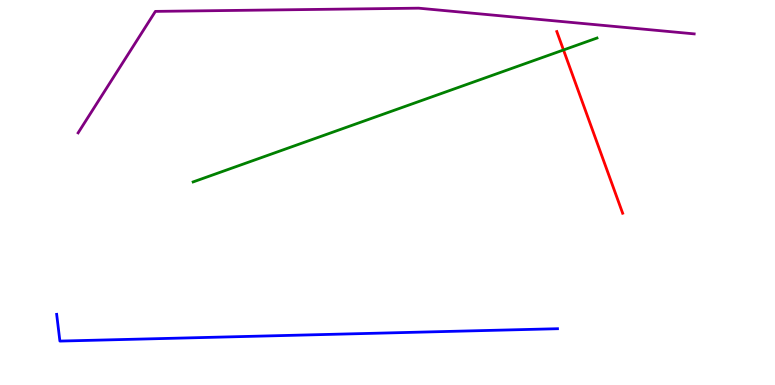[{'lines': ['blue', 'red'], 'intersections': []}, {'lines': ['green', 'red'], 'intersections': [{'x': 7.27, 'y': 8.7}]}, {'lines': ['purple', 'red'], 'intersections': []}, {'lines': ['blue', 'green'], 'intersections': []}, {'lines': ['blue', 'purple'], 'intersections': []}, {'lines': ['green', 'purple'], 'intersections': []}]